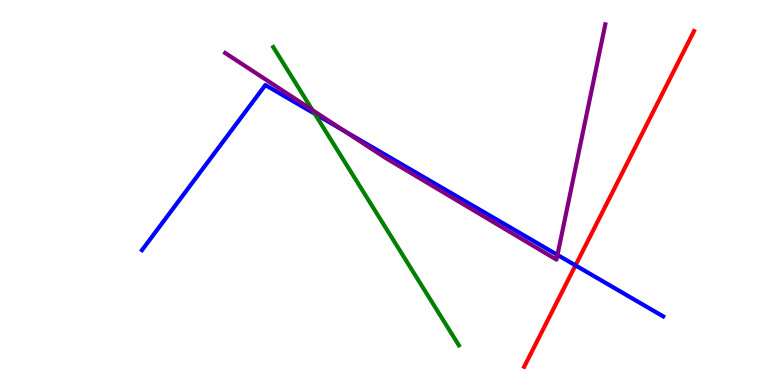[{'lines': ['blue', 'red'], 'intersections': [{'x': 7.43, 'y': 3.11}]}, {'lines': ['green', 'red'], 'intersections': []}, {'lines': ['purple', 'red'], 'intersections': []}, {'lines': ['blue', 'green'], 'intersections': [{'x': 4.06, 'y': 7.05}]}, {'lines': ['blue', 'purple'], 'intersections': [{'x': 4.44, 'y': 6.6}, {'x': 7.19, 'y': 3.38}]}, {'lines': ['green', 'purple'], 'intersections': [{'x': 4.03, 'y': 7.14}]}]